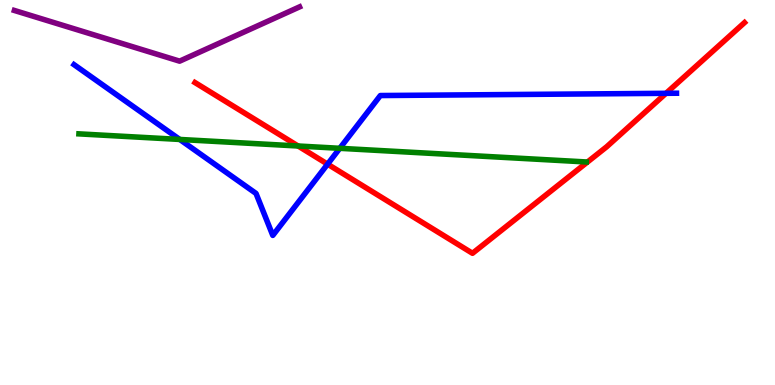[{'lines': ['blue', 'red'], 'intersections': [{'x': 4.23, 'y': 5.74}, {'x': 8.59, 'y': 7.58}]}, {'lines': ['green', 'red'], 'intersections': [{'x': 3.85, 'y': 6.21}]}, {'lines': ['purple', 'red'], 'intersections': []}, {'lines': ['blue', 'green'], 'intersections': [{'x': 2.32, 'y': 6.38}, {'x': 4.38, 'y': 6.15}]}, {'lines': ['blue', 'purple'], 'intersections': []}, {'lines': ['green', 'purple'], 'intersections': []}]